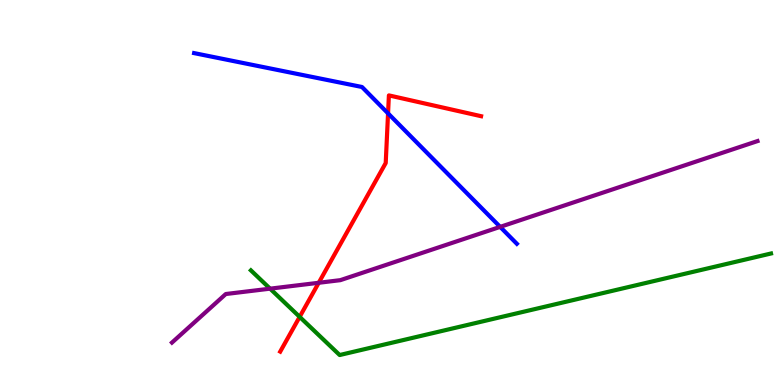[{'lines': ['blue', 'red'], 'intersections': [{'x': 5.01, 'y': 7.06}]}, {'lines': ['green', 'red'], 'intersections': [{'x': 3.87, 'y': 1.77}]}, {'lines': ['purple', 'red'], 'intersections': [{'x': 4.11, 'y': 2.66}]}, {'lines': ['blue', 'green'], 'intersections': []}, {'lines': ['blue', 'purple'], 'intersections': [{'x': 6.45, 'y': 4.11}]}, {'lines': ['green', 'purple'], 'intersections': [{'x': 3.48, 'y': 2.5}]}]